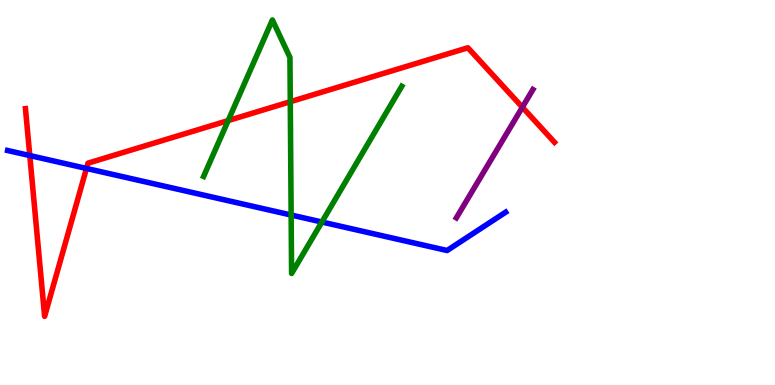[{'lines': ['blue', 'red'], 'intersections': [{'x': 0.384, 'y': 5.96}, {'x': 1.12, 'y': 5.62}]}, {'lines': ['green', 'red'], 'intersections': [{'x': 2.94, 'y': 6.87}, {'x': 3.75, 'y': 7.36}]}, {'lines': ['purple', 'red'], 'intersections': [{'x': 6.74, 'y': 7.21}]}, {'lines': ['blue', 'green'], 'intersections': [{'x': 3.76, 'y': 4.42}, {'x': 4.15, 'y': 4.23}]}, {'lines': ['blue', 'purple'], 'intersections': []}, {'lines': ['green', 'purple'], 'intersections': []}]